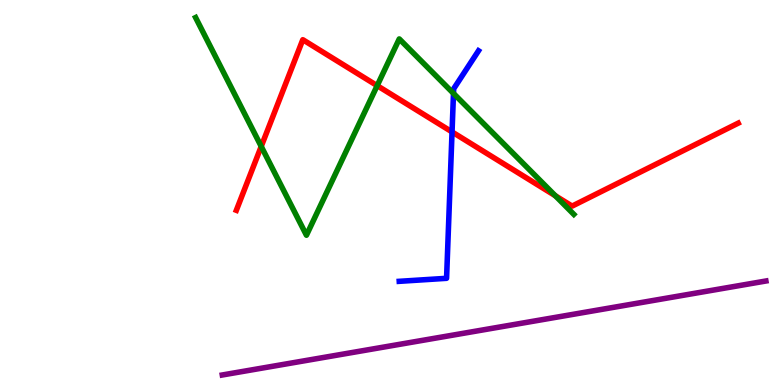[{'lines': ['blue', 'red'], 'intersections': [{'x': 5.83, 'y': 6.57}]}, {'lines': ['green', 'red'], 'intersections': [{'x': 3.37, 'y': 6.2}, {'x': 4.87, 'y': 7.78}, {'x': 7.17, 'y': 4.92}]}, {'lines': ['purple', 'red'], 'intersections': []}, {'lines': ['blue', 'green'], 'intersections': [{'x': 5.85, 'y': 7.57}]}, {'lines': ['blue', 'purple'], 'intersections': []}, {'lines': ['green', 'purple'], 'intersections': []}]